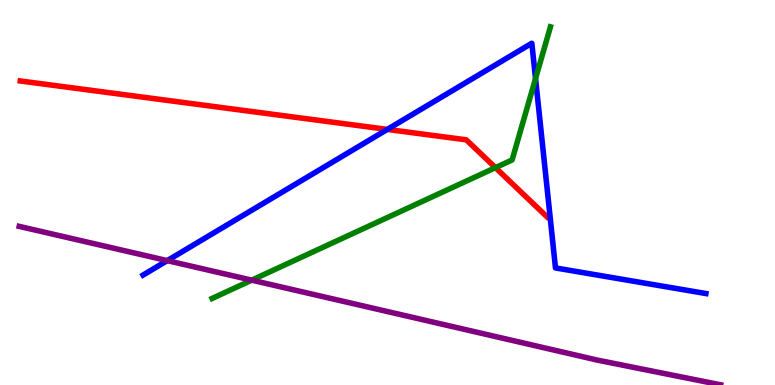[{'lines': ['blue', 'red'], 'intersections': [{'x': 5.0, 'y': 6.64}]}, {'lines': ['green', 'red'], 'intersections': [{'x': 6.39, 'y': 5.65}]}, {'lines': ['purple', 'red'], 'intersections': []}, {'lines': ['blue', 'green'], 'intersections': [{'x': 6.91, 'y': 7.96}]}, {'lines': ['blue', 'purple'], 'intersections': [{'x': 2.16, 'y': 3.23}]}, {'lines': ['green', 'purple'], 'intersections': [{'x': 3.25, 'y': 2.72}]}]